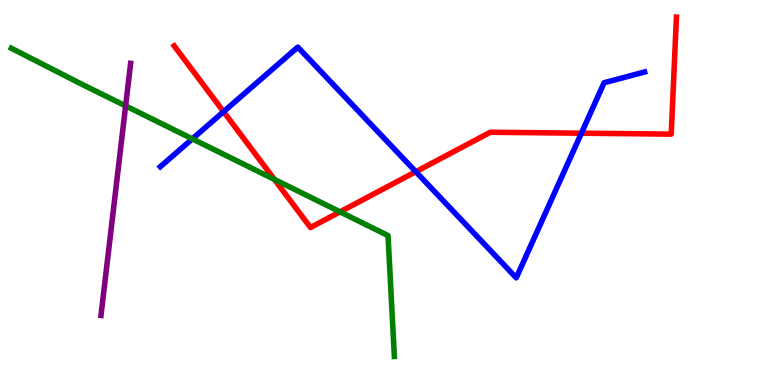[{'lines': ['blue', 'red'], 'intersections': [{'x': 2.88, 'y': 7.1}, {'x': 5.37, 'y': 5.54}, {'x': 7.5, 'y': 6.54}]}, {'lines': ['green', 'red'], 'intersections': [{'x': 3.54, 'y': 5.34}, {'x': 4.39, 'y': 4.5}]}, {'lines': ['purple', 'red'], 'intersections': []}, {'lines': ['blue', 'green'], 'intersections': [{'x': 2.48, 'y': 6.39}]}, {'lines': ['blue', 'purple'], 'intersections': []}, {'lines': ['green', 'purple'], 'intersections': [{'x': 1.62, 'y': 7.25}]}]